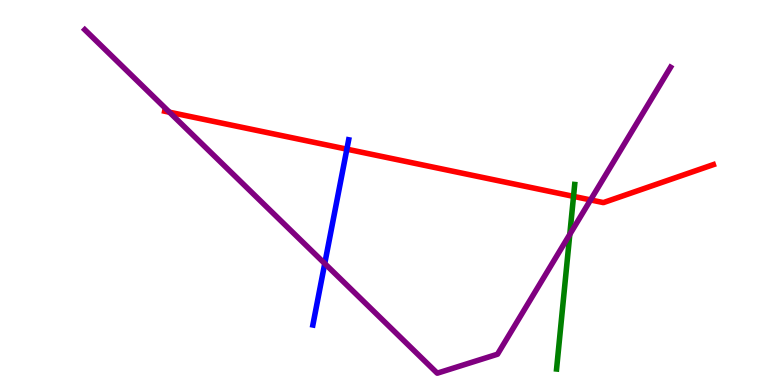[{'lines': ['blue', 'red'], 'intersections': [{'x': 4.48, 'y': 6.13}]}, {'lines': ['green', 'red'], 'intersections': [{'x': 7.4, 'y': 4.9}]}, {'lines': ['purple', 'red'], 'intersections': [{'x': 2.19, 'y': 7.09}, {'x': 7.62, 'y': 4.81}]}, {'lines': ['blue', 'green'], 'intersections': []}, {'lines': ['blue', 'purple'], 'intersections': [{'x': 4.19, 'y': 3.15}]}, {'lines': ['green', 'purple'], 'intersections': [{'x': 7.35, 'y': 3.91}]}]